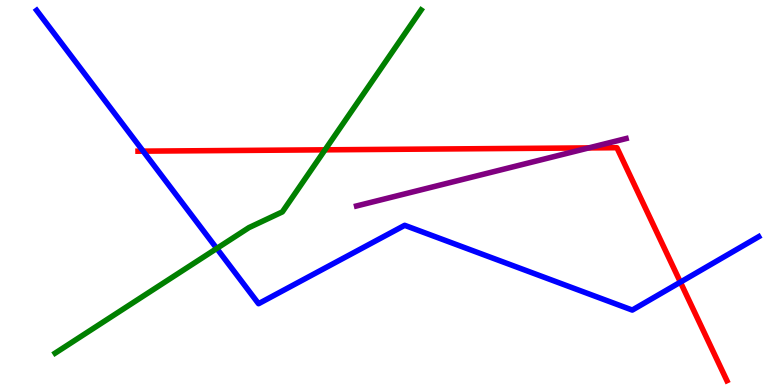[{'lines': ['blue', 'red'], 'intersections': [{'x': 1.85, 'y': 6.07}, {'x': 8.78, 'y': 2.67}]}, {'lines': ['green', 'red'], 'intersections': [{'x': 4.19, 'y': 6.11}]}, {'lines': ['purple', 'red'], 'intersections': [{'x': 7.6, 'y': 6.16}]}, {'lines': ['blue', 'green'], 'intersections': [{'x': 2.8, 'y': 3.55}]}, {'lines': ['blue', 'purple'], 'intersections': []}, {'lines': ['green', 'purple'], 'intersections': []}]